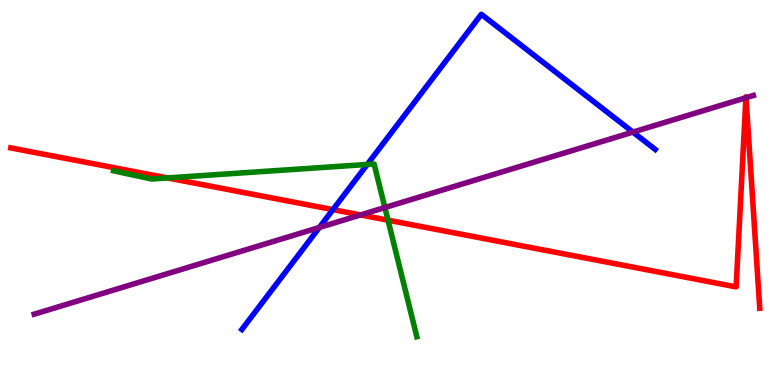[{'lines': ['blue', 'red'], 'intersections': [{'x': 4.3, 'y': 4.56}]}, {'lines': ['green', 'red'], 'intersections': [{'x': 2.16, 'y': 5.38}, {'x': 5.01, 'y': 4.28}]}, {'lines': ['purple', 'red'], 'intersections': [{'x': 4.65, 'y': 4.42}, {'x': 9.62, 'y': 7.46}, {'x': 9.63, 'y': 7.46}]}, {'lines': ['blue', 'green'], 'intersections': [{'x': 4.74, 'y': 5.73}]}, {'lines': ['blue', 'purple'], 'intersections': [{'x': 4.12, 'y': 4.09}, {'x': 8.17, 'y': 6.57}]}, {'lines': ['green', 'purple'], 'intersections': [{'x': 4.97, 'y': 4.61}]}]